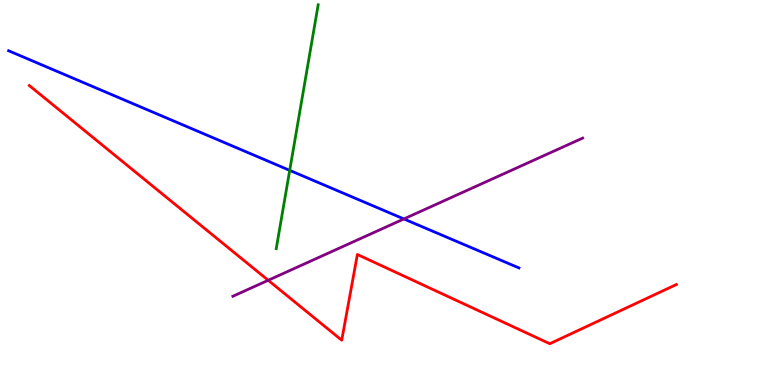[{'lines': ['blue', 'red'], 'intersections': []}, {'lines': ['green', 'red'], 'intersections': []}, {'lines': ['purple', 'red'], 'intersections': [{'x': 3.46, 'y': 2.72}]}, {'lines': ['blue', 'green'], 'intersections': [{'x': 3.74, 'y': 5.57}]}, {'lines': ['blue', 'purple'], 'intersections': [{'x': 5.21, 'y': 4.31}]}, {'lines': ['green', 'purple'], 'intersections': []}]